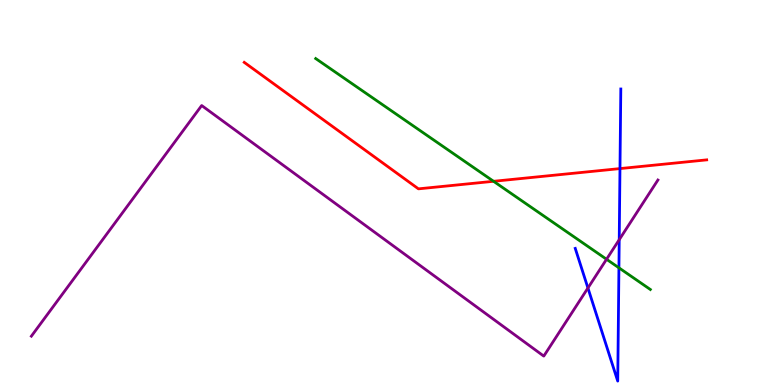[{'lines': ['blue', 'red'], 'intersections': [{'x': 8.0, 'y': 5.62}]}, {'lines': ['green', 'red'], 'intersections': [{'x': 6.37, 'y': 5.29}]}, {'lines': ['purple', 'red'], 'intersections': []}, {'lines': ['blue', 'green'], 'intersections': [{'x': 7.99, 'y': 3.04}]}, {'lines': ['blue', 'purple'], 'intersections': [{'x': 7.59, 'y': 2.52}, {'x': 7.99, 'y': 3.77}]}, {'lines': ['green', 'purple'], 'intersections': [{'x': 7.83, 'y': 3.27}]}]